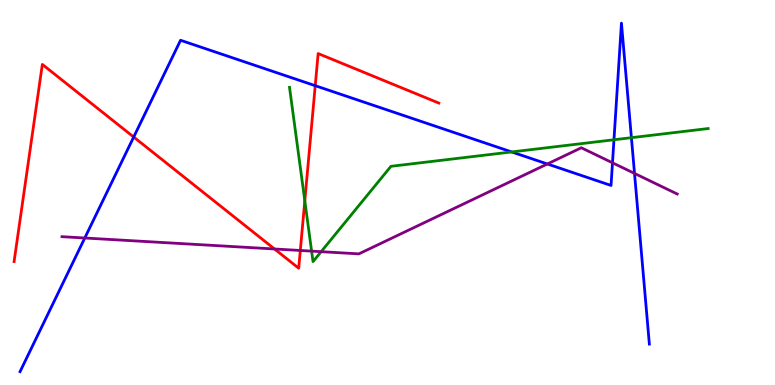[{'lines': ['blue', 'red'], 'intersections': [{'x': 1.73, 'y': 6.44}, {'x': 4.07, 'y': 7.77}]}, {'lines': ['green', 'red'], 'intersections': [{'x': 3.93, 'y': 4.78}]}, {'lines': ['purple', 'red'], 'intersections': [{'x': 3.54, 'y': 3.53}, {'x': 3.87, 'y': 3.49}]}, {'lines': ['blue', 'green'], 'intersections': [{'x': 6.6, 'y': 6.05}, {'x': 7.92, 'y': 6.37}, {'x': 8.15, 'y': 6.42}]}, {'lines': ['blue', 'purple'], 'intersections': [{'x': 1.09, 'y': 3.82}, {'x': 7.06, 'y': 5.74}, {'x': 7.9, 'y': 5.77}, {'x': 8.19, 'y': 5.5}]}, {'lines': ['green', 'purple'], 'intersections': [{'x': 4.02, 'y': 3.48}, {'x': 4.14, 'y': 3.46}]}]